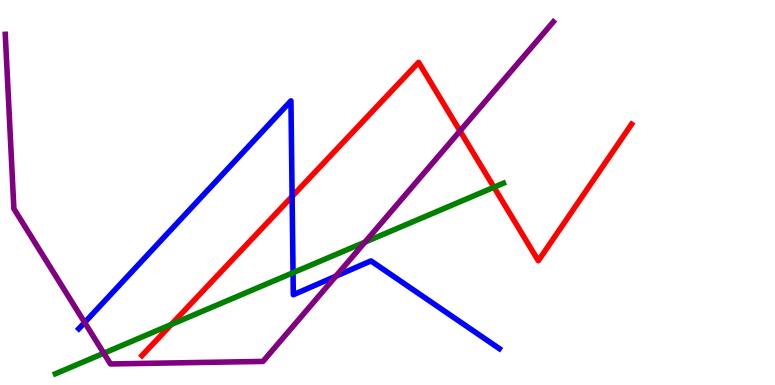[{'lines': ['blue', 'red'], 'intersections': [{'x': 3.77, 'y': 4.9}]}, {'lines': ['green', 'red'], 'intersections': [{'x': 2.21, 'y': 1.57}, {'x': 6.37, 'y': 5.14}]}, {'lines': ['purple', 'red'], 'intersections': [{'x': 5.94, 'y': 6.6}]}, {'lines': ['blue', 'green'], 'intersections': [{'x': 3.78, 'y': 2.92}]}, {'lines': ['blue', 'purple'], 'intersections': [{'x': 1.09, 'y': 1.62}, {'x': 4.33, 'y': 2.83}]}, {'lines': ['green', 'purple'], 'intersections': [{'x': 1.34, 'y': 0.826}, {'x': 4.71, 'y': 3.71}]}]